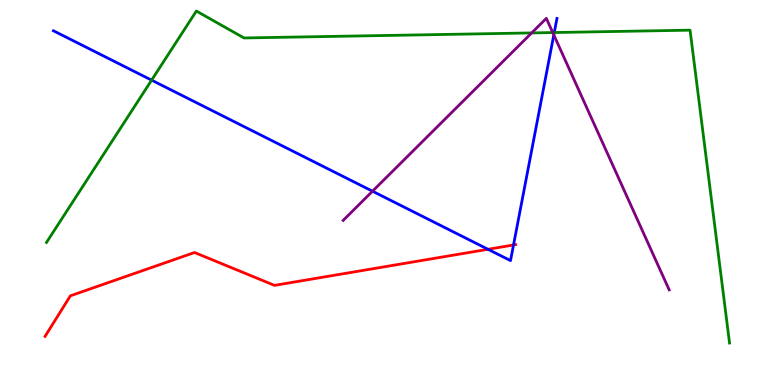[{'lines': ['blue', 'red'], 'intersections': [{'x': 6.3, 'y': 3.52}, {'x': 6.63, 'y': 3.64}]}, {'lines': ['green', 'red'], 'intersections': []}, {'lines': ['purple', 'red'], 'intersections': []}, {'lines': ['blue', 'green'], 'intersections': [{'x': 1.96, 'y': 7.92}, {'x': 7.15, 'y': 9.15}]}, {'lines': ['blue', 'purple'], 'intersections': [{'x': 4.81, 'y': 5.03}, {'x': 7.15, 'y': 9.09}]}, {'lines': ['green', 'purple'], 'intersections': [{'x': 6.86, 'y': 9.14}, {'x': 7.13, 'y': 9.15}]}]